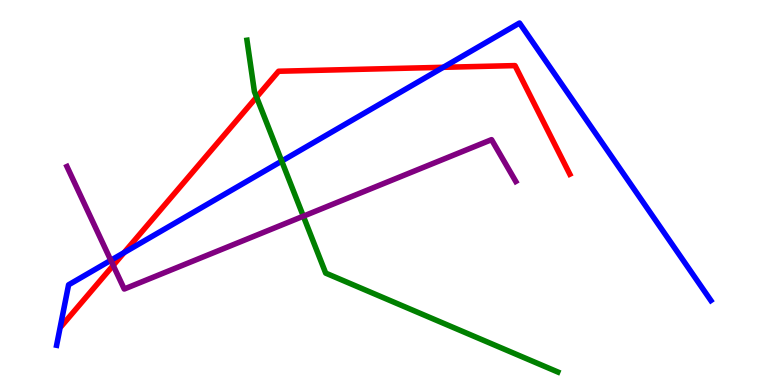[{'lines': ['blue', 'red'], 'intersections': [{'x': 1.6, 'y': 3.44}, {'x': 5.72, 'y': 8.25}]}, {'lines': ['green', 'red'], 'intersections': [{'x': 3.31, 'y': 7.48}]}, {'lines': ['purple', 'red'], 'intersections': [{'x': 1.46, 'y': 3.11}]}, {'lines': ['blue', 'green'], 'intersections': [{'x': 3.63, 'y': 5.82}]}, {'lines': ['blue', 'purple'], 'intersections': [{'x': 1.43, 'y': 3.24}]}, {'lines': ['green', 'purple'], 'intersections': [{'x': 3.91, 'y': 4.38}]}]